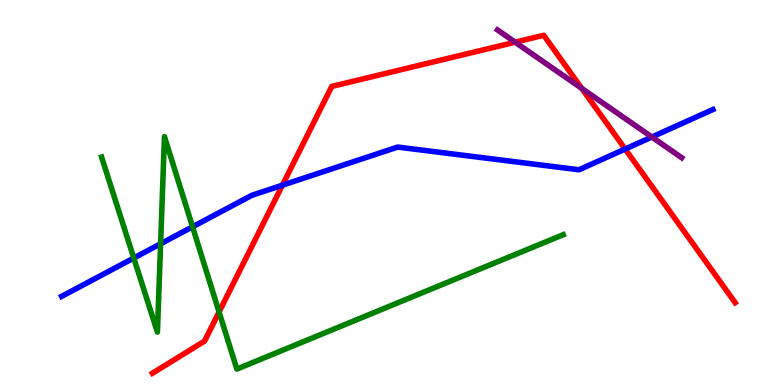[{'lines': ['blue', 'red'], 'intersections': [{'x': 3.64, 'y': 5.19}, {'x': 8.07, 'y': 6.13}]}, {'lines': ['green', 'red'], 'intersections': [{'x': 2.83, 'y': 1.9}]}, {'lines': ['purple', 'red'], 'intersections': [{'x': 6.65, 'y': 8.9}, {'x': 7.51, 'y': 7.7}]}, {'lines': ['blue', 'green'], 'intersections': [{'x': 1.73, 'y': 3.3}, {'x': 2.07, 'y': 3.67}, {'x': 2.48, 'y': 4.11}]}, {'lines': ['blue', 'purple'], 'intersections': [{'x': 8.41, 'y': 6.44}]}, {'lines': ['green', 'purple'], 'intersections': []}]